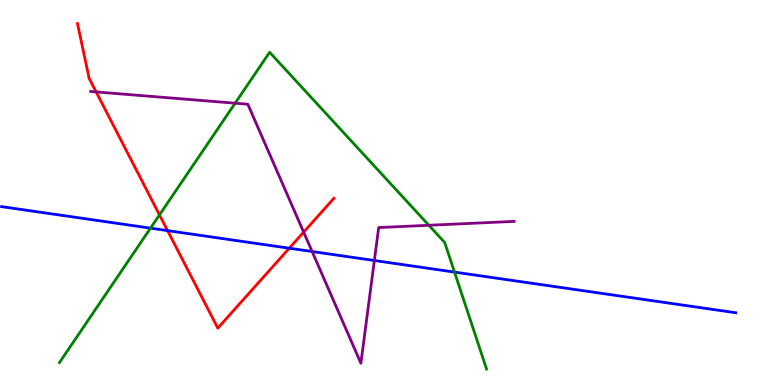[{'lines': ['blue', 'red'], 'intersections': [{'x': 2.16, 'y': 4.01}, {'x': 3.73, 'y': 3.55}]}, {'lines': ['green', 'red'], 'intersections': [{'x': 2.06, 'y': 4.42}]}, {'lines': ['purple', 'red'], 'intersections': [{'x': 1.24, 'y': 7.61}, {'x': 3.92, 'y': 3.97}]}, {'lines': ['blue', 'green'], 'intersections': [{'x': 1.94, 'y': 4.07}, {'x': 5.86, 'y': 2.93}]}, {'lines': ['blue', 'purple'], 'intersections': [{'x': 4.03, 'y': 3.47}, {'x': 4.83, 'y': 3.23}]}, {'lines': ['green', 'purple'], 'intersections': [{'x': 3.03, 'y': 7.32}, {'x': 5.53, 'y': 4.15}]}]